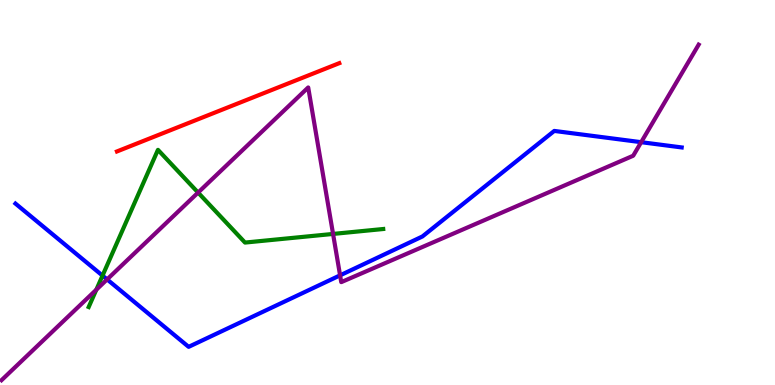[{'lines': ['blue', 'red'], 'intersections': []}, {'lines': ['green', 'red'], 'intersections': []}, {'lines': ['purple', 'red'], 'intersections': []}, {'lines': ['blue', 'green'], 'intersections': [{'x': 1.32, 'y': 2.84}]}, {'lines': ['blue', 'purple'], 'intersections': [{'x': 1.38, 'y': 2.74}, {'x': 4.39, 'y': 2.85}, {'x': 8.27, 'y': 6.31}]}, {'lines': ['green', 'purple'], 'intersections': [{'x': 1.24, 'y': 2.48}, {'x': 2.56, 'y': 5.0}, {'x': 4.3, 'y': 3.92}]}]